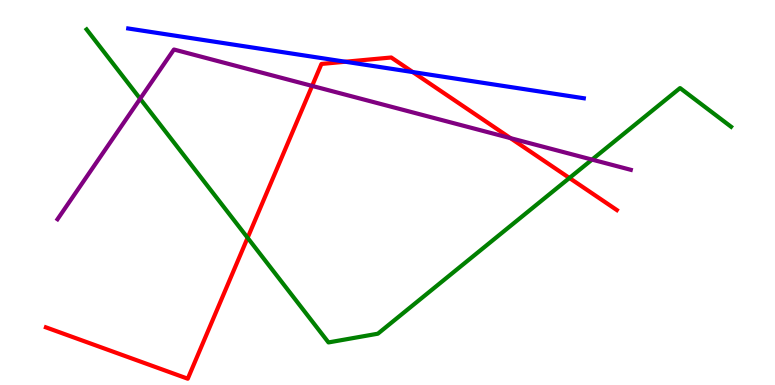[{'lines': ['blue', 'red'], 'intersections': [{'x': 4.46, 'y': 8.4}, {'x': 5.33, 'y': 8.13}]}, {'lines': ['green', 'red'], 'intersections': [{'x': 3.2, 'y': 3.82}, {'x': 7.35, 'y': 5.38}]}, {'lines': ['purple', 'red'], 'intersections': [{'x': 4.03, 'y': 7.77}, {'x': 6.59, 'y': 6.41}]}, {'lines': ['blue', 'green'], 'intersections': []}, {'lines': ['blue', 'purple'], 'intersections': []}, {'lines': ['green', 'purple'], 'intersections': [{'x': 1.81, 'y': 7.44}, {'x': 7.64, 'y': 5.85}]}]